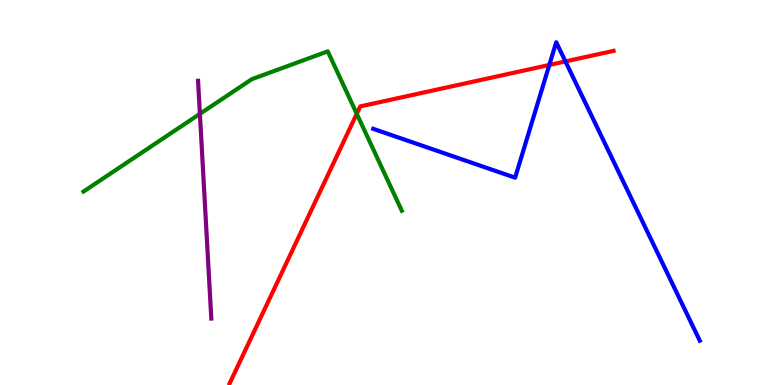[{'lines': ['blue', 'red'], 'intersections': [{'x': 7.09, 'y': 8.31}, {'x': 7.3, 'y': 8.4}]}, {'lines': ['green', 'red'], 'intersections': [{'x': 4.6, 'y': 7.04}]}, {'lines': ['purple', 'red'], 'intersections': []}, {'lines': ['blue', 'green'], 'intersections': []}, {'lines': ['blue', 'purple'], 'intersections': []}, {'lines': ['green', 'purple'], 'intersections': [{'x': 2.58, 'y': 7.04}]}]